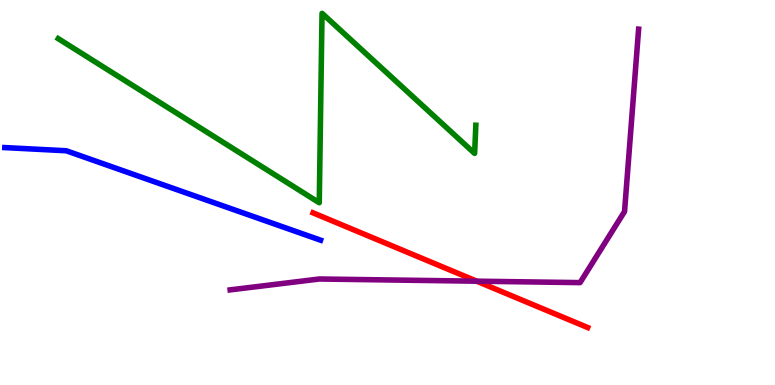[{'lines': ['blue', 'red'], 'intersections': []}, {'lines': ['green', 'red'], 'intersections': []}, {'lines': ['purple', 'red'], 'intersections': [{'x': 6.15, 'y': 2.7}]}, {'lines': ['blue', 'green'], 'intersections': []}, {'lines': ['blue', 'purple'], 'intersections': []}, {'lines': ['green', 'purple'], 'intersections': []}]